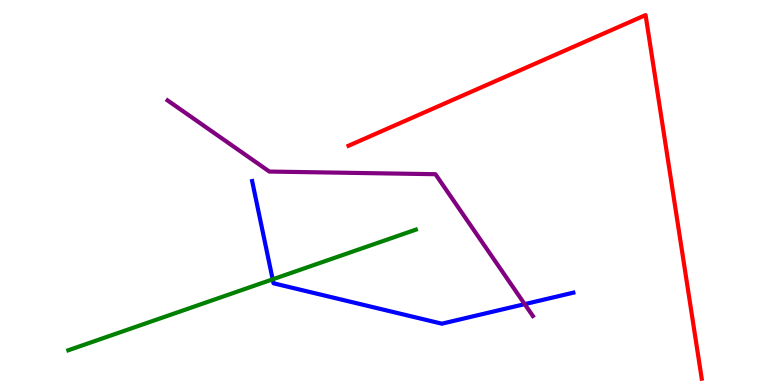[{'lines': ['blue', 'red'], 'intersections': []}, {'lines': ['green', 'red'], 'intersections': []}, {'lines': ['purple', 'red'], 'intersections': []}, {'lines': ['blue', 'green'], 'intersections': [{'x': 3.52, 'y': 2.74}]}, {'lines': ['blue', 'purple'], 'intersections': [{'x': 6.77, 'y': 2.1}]}, {'lines': ['green', 'purple'], 'intersections': []}]